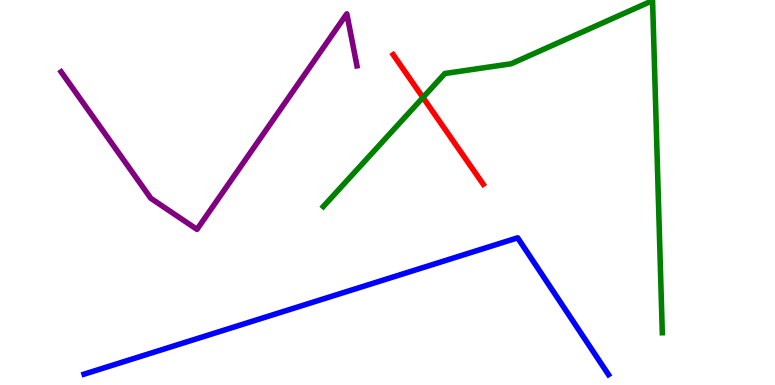[{'lines': ['blue', 'red'], 'intersections': []}, {'lines': ['green', 'red'], 'intersections': [{'x': 5.46, 'y': 7.47}]}, {'lines': ['purple', 'red'], 'intersections': []}, {'lines': ['blue', 'green'], 'intersections': []}, {'lines': ['blue', 'purple'], 'intersections': []}, {'lines': ['green', 'purple'], 'intersections': []}]